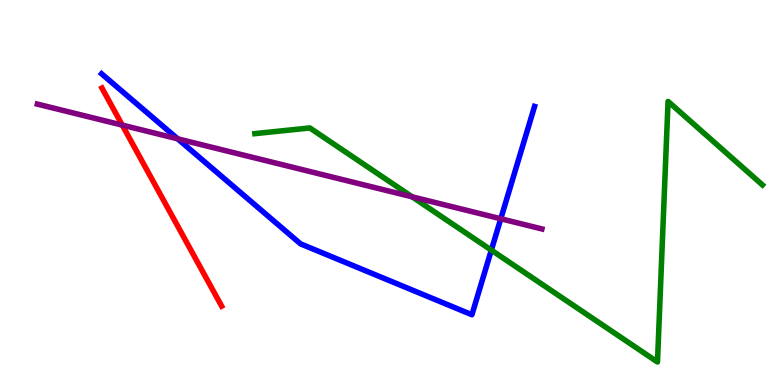[{'lines': ['blue', 'red'], 'intersections': []}, {'lines': ['green', 'red'], 'intersections': []}, {'lines': ['purple', 'red'], 'intersections': [{'x': 1.58, 'y': 6.75}]}, {'lines': ['blue', 'green'], 'intersections': [{'x': 6.34, 'y': 3.5}]}, {'lines': ['blue', 'purple'], 'intersections': [{'x': 2.29, 'y': 6.39}, {'x': 6.46, 'y': 4.32}]}, {'lines': ['green', 'purple'], 'intersections': [{'x': 5.32, 'y': 4.89}]}]